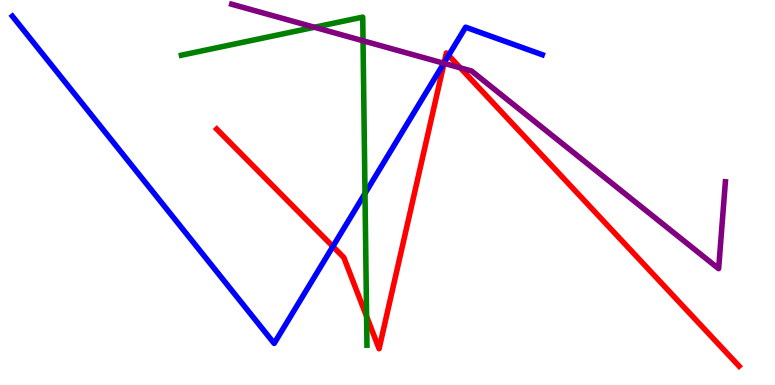[{'lines': ['blue', 'red'], 'intersections': [{'x': 4.3, 'y': 3.6}, {'x': 5.73, 'y': 8.37}, {'x': 5.79, 'y': 8.56}]}, {'lines': ['green', 'red'], 'intersections': [{'x': 4.73, 'y': 1.78}]}, {'lines': ['purple', 'red'], 'intersections': [{'x': 5.73, 'y': 8.36}, {'x': 5.94, 'y': 8.24}]}, {'lines': ['blue', 'green'], 'intersections': [{'x': 4.71, 'y': 4.98}]}, {'lines': ['blue', 'purple'], 'intersections': [{'x': 5.73, 'y': 8.36}]}, {'lines': ['green', 'purple'], 'intersections': [{'x': 4.06, 'y': 9.29}, {'x': 4.68, 'y': 8.94}]}]